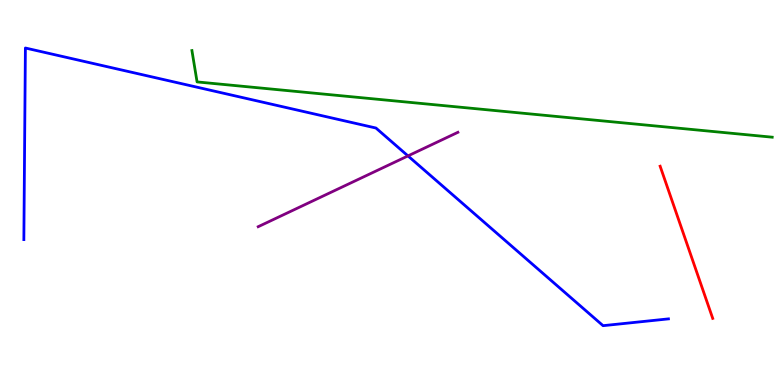[{'lines': ['blue', 'red'], 'intersections': []}, {'lines': ['green', 'red'], 'intersections': []}, {'lines': ['purple', 'red'], 'intersections': []}, {'lines': ['blue', 'green'], 'intersections': []}, {'lines': ['blue', 'purple'], 'intersections': [{'x': 5.26, 'y': 5.95}]}, {'lines': ['green', 'purple'], 'intersections': []}]